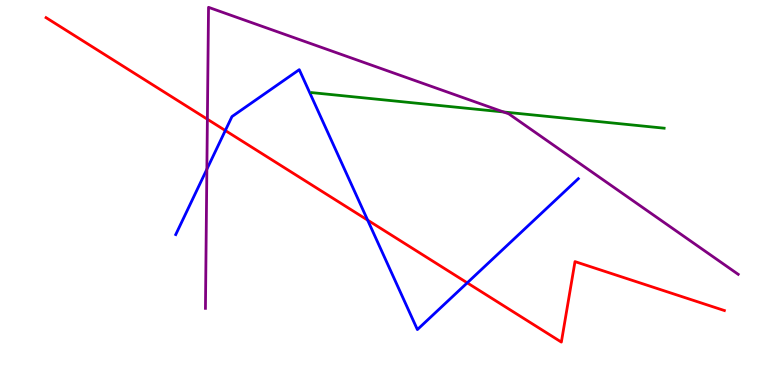[{'lines': ['blue', 'red'], 'intersections': [{'x': 2.91, 'y': 6.61}, {'x': 4.74, 'y': 4.28}, {'x': 6.03, 'y': 2.65}]}, {'lines': ['green', 'red'], 'intersections': []}, {'lines': ['purple', 'red'], 'intersections': [{'x': 2.68, 'y': 6.9}]}, {'lines': ['blue', 'green'], 'intersections': []}, {'lines': ['blue', 'purple'], 'intersections': [{'x': 2.67, 'y': 5.6}]}, {'lines': ['green', 'purple'], 'intersections': [{'x': 6.5, 'y': 7.09}]}]